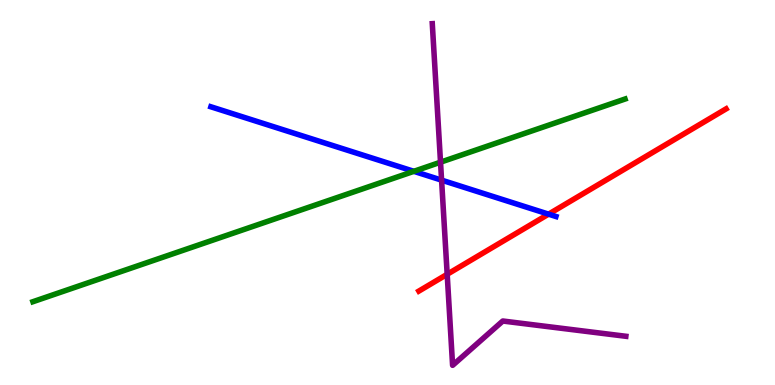[{'lines': ['blue', 'red'], 'intersections': [{'x': 7.08, 'y': 4.44}]}, {'lines': ['green', 'red'], 'intersections': []}, {'lines': ['purple', 'red'], 'intersections': [{'x': 5.77, 'y': 2.88}]}, {'lines': ['blue', 'green'], 'intersections': [{'x': 5.34, 'y': 5.55}]}, {'lines': ['blue', 'purple'], 'intersections': [{'x': 5.7, 'y': 5.32}]}, {'lines': ['green', 'purple'], 'intersections': [{'x': 5.68, 'y': 5.79}]}]